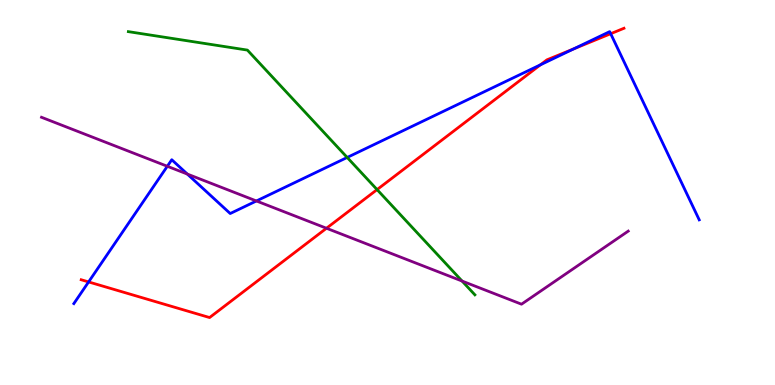[{'lines': ['blue', 'red'], 'intersections': [{'x': 1.14, 'y': 2.68}, {'x': 6.97, 'y': 8.32}, {'x': 7.4, 'y': 8.73}, {'x': 7.88, 'y': 9.12}]}, {'lines': ['green', 'red'], 'intersections': [{'x': 4.87, 'y': 5.08}]}, {'lines': ['purple', 'red'], 'intersections': [{'x': 4.21, 'y': 4.07}]}, {'lines': ['blue', 'green'], 'intersections': [{'x': 4.48, 'y': 5.91}]}, {'lines': ['blue', 'purple'], 'intersections': [{'x': 2.16, 'y': 5.68}, {'x': 2.42, 'y': 5.48}, {'x': 3.31, 'y': 4.78}]}, {'lines': ['green', 'purple'], 'intersections': [{'x': 5.96, 'y': 2.7}]}]